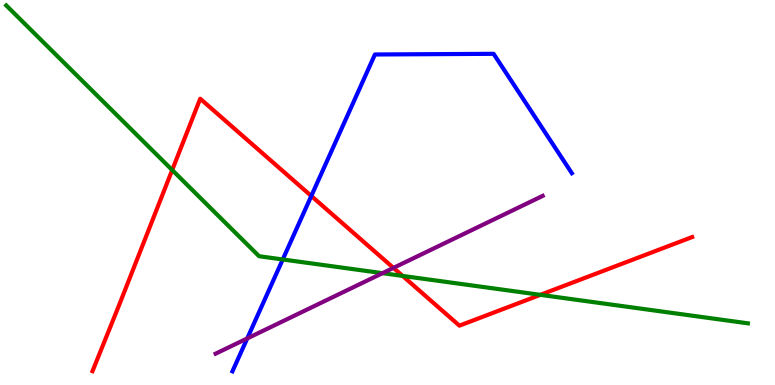[{'lines': ['blue', 'red'], 'intersections': [{'x': 4.02, 'y': 4.91}]}, {'lines': ['green', 'red'], 'intersections': [{'x': 2.22, 'y': 5.58}, {'x': 5.2, 'y': 2.83}, {'x': 6.97, 'y': 2.34}]}, {'lines': ['purple', 'red'], 'intersections': [{'x': 5.08, 'y': 3.04}]}, {'lines': ['blue', 'green'], 'intersections': [{'x': 3.65, 'y': 3.26}]}, {'lines': ['blue', 'purple'], 'intersections': [{'x': 3.19, 'y': 1.21}]}, {'lines': ['green', 'purple'], 'intersections': [{'x': 4.94, 'y': 2.9}]}]